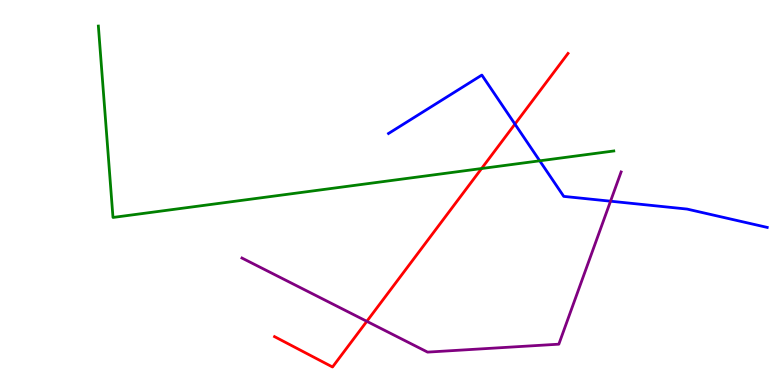[{'lines': ['blue', 'red'], 'intersections': [{'x': 6.64, 'y': 6.78}]}, {'lines': ['green', 'red'], 'intersections': [{'x': 6.21, 'y': 5.62}]}, {'lines': ['purple', 'red'], 'intersections': [{'x': 4.73, 'y': 1.65}]}, {'lines': ['blue', 'green'], 'intersections': [{'x': 6.96, 'y': 5.82}]}, {'lines': ['blue', 'purple'], 'intersections': [{'x': 7.88, 'y': 4.77}]}, {'lines': ['green', 'purple'], 'intersections': []}]